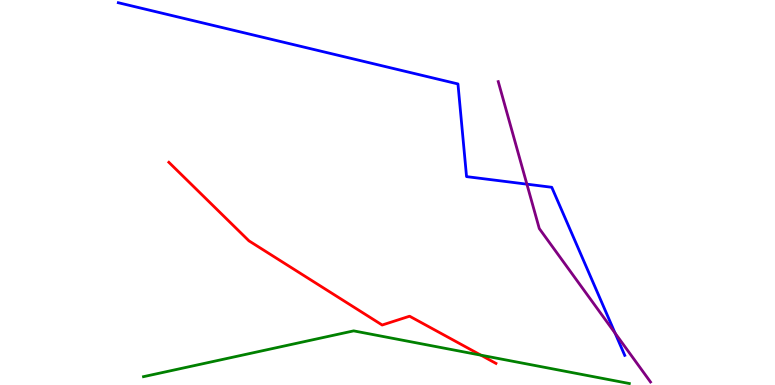[{'lines': ['blue', 'red'], 'intersections': []}, {'lines': ['green', 'red'], 'intersections': [{'x': 6.21, 'y': 0.775}]}, {'lines': ['purple', 'red'], 'intersections': []}, {'lines': ['blue', 'green'], 'intersections': []}, {'lines': ['blue', 'purple'], 'intersections': [{'x': 6.8, 'y': 5.22}, {'x': 7.94, 'y': 1.35}]}, {'lines': ['green', 'purple'], 'intersections': []}]